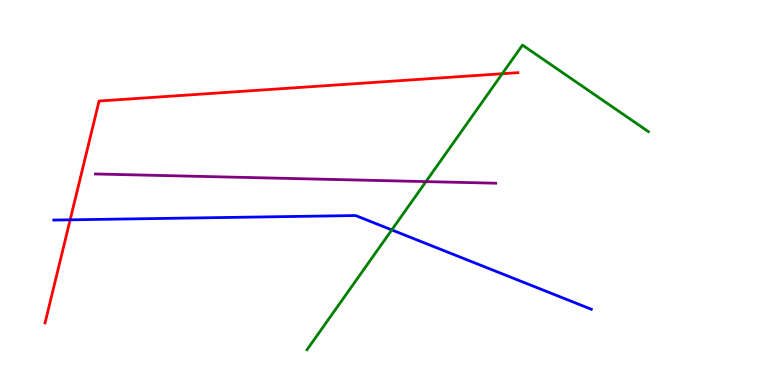[{'lines': ['blue', 'red'], 'intersections': [{'x': 0.905, 'y': 4.29}]}, {'lines': ['green', 'red'], 'intersections': [{'x': 6.48, 'y': 8.08}]}, {'lines': ['purple', 'red'], 'intersections': []}, {'lines': ['blue', 'green'], 'intersections': [{'x': 5.06, 'y': 4.03}]}, {'lines': ['blue', 'purple'], 'intersections': []}, {'lines': ['green', 'purple'], 'intersections': [{'x': 5.5, 'y': 5.28}]}]